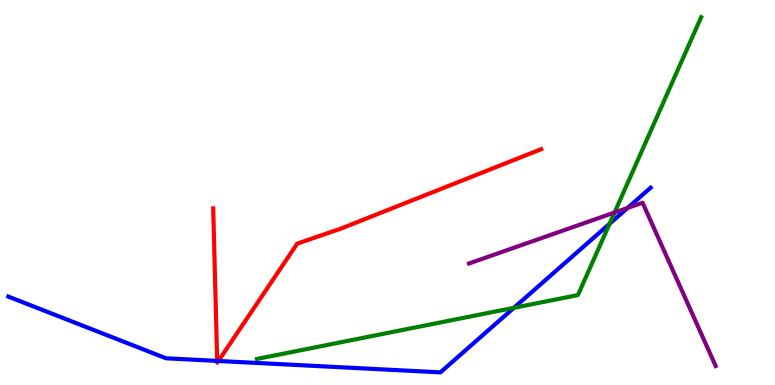[{'lines': ['blue', 'red'], 'intersections': [{'x': 2.8, 'y': 0.626}, {'x': 2.82, 'y': 0.624}]}, {'lines': ['green', 'red'], 'intersections': []}, {'lines': ['purple', 'red'], 'intersections': []}, {'lines': ['blue', 'green'], 'intersections': [{'x': 6.63, 'y': 2.0}, {'x': 7.87, 'y': 4.19}]}, {'lines': ['blue', 'purple'], 'intersections': [{'x': 8.1, 'y': 4.6}]}, {'lines': ['green', 'purple'], 'intersections': [{'x': 7.93, 'y': 4.48}]}]